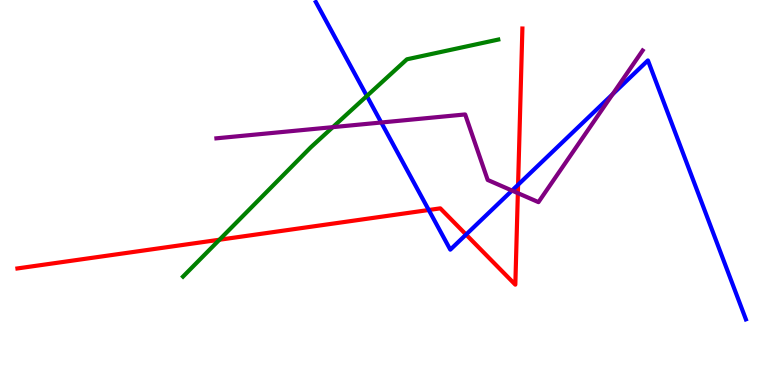[{'lines': ['blue', 'red'], 'intersections': [{'x': 5.53, 'y': 4.55}, {'x': 6.01, 'y': 3.91}, {'x': 6.68, 'y': 5.2}]}, {'lines': ['green', 'red'], 'intersections': [{'x': 2.83, 'y': 3.77}]}, {'lines': ['purple', 'red'], 'intersections': [{'x': 6.68, 'y': 4.98}]}, {'lines': ['blue', 'green'], 'intersections': [{'x': 4.73, 'y': 7.51}]}, {'lines': ['blue', 'purple'], 'intersections': [{'x': 4.92, 'y': 6.82}, {'x': 6.61, 'y': 5.05}, {'x': 7.9, 'y': 7.55}]}, {'lines': ['green', 'purple'], 'intersections': [{'x': 4.29, 'y': 6.7}]}]